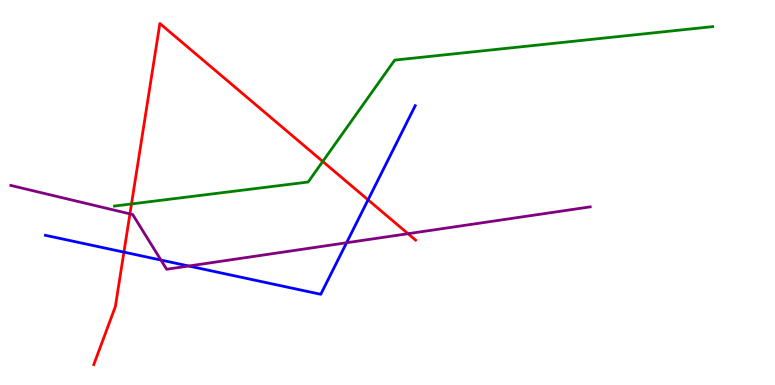[{'lines': ['blue', 'red'], 'intersections': [{'x': 1.6, 'y': 3.45}, {'x': 4.75, 'y': 4.81}]}, {'lines': ['green', 'red'], 'intersections': [{'x': 1.7, 'y': 4.7}, {'x': 4.16, 'y': 5.81}]}, {'lines': ['purple', 'red'], 'intersections': [{'x': 1.68, 'y': 4.44}, {'x': 5.26, 'y': 3.93}]}, {'lines': ['blue', 'green'], 'intersections': []}, {'lines': ['blue', 'purple'], 'intersections': [{'x': 2.08, 'y': 3.25}, {'x': 2.44, 'y': 3.09}, {'x': 4.47, 'y': 3.69}]}, {'lines': ['green', 'purple'], 'intersections': []}]